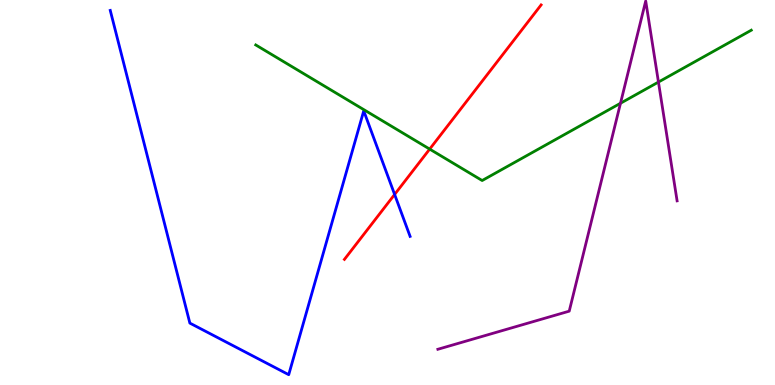[{'lines': ['blue', 'red'], 'intersections': [{'x': 5.09, 'y': 4.95}]}, {'lines': ['green', 'red'], 'intersections': [{'x': 5.54, 'y': 6.13}]}, {'lines': ['purple', 'red'], 'intersections': []}, {'lines': ['blue', 'green'], 'intersections': []}, {'lines': ['blue', 'purple'], 'intersections': []}, {'lines': ['green', 'purple'], 'intersections': [{'x': 8.01, 'y': 7.32}, {'x': 8.5, 'y': 7.87}]}]